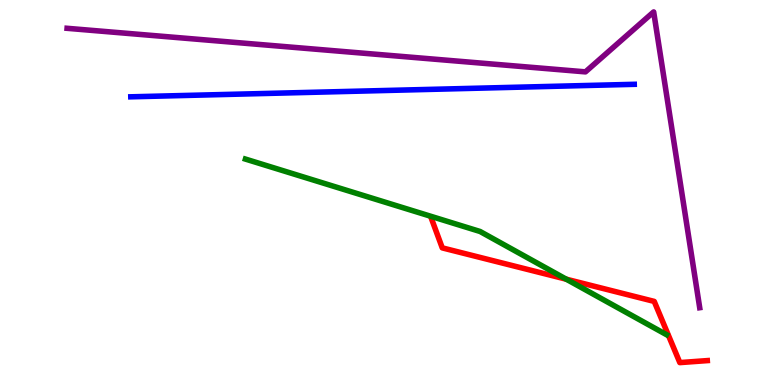[{'lines': ['blue', 'red'], 'intersections': []}, {'lines': ['green', 'red'], 'intersections': [{'x': 7.31, 'y': 2.75}]}, {'lines': ['purple', 'red'], 'intersections': []}, {'lines': ['blue', 'green'], 'intersections': []}, {'lines': ['blue', 'purple'], 'intersections': []}, {'lines': ['green', 'purple'], 'intersections': []}]